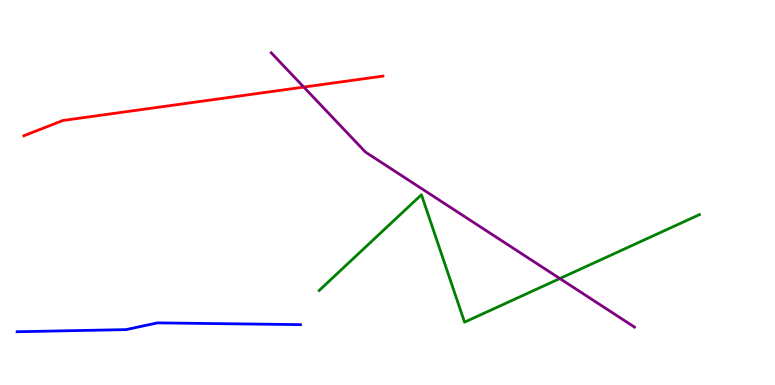[{'lines': ['blue', 'red'], 'intersections': []}, {'lines': ['green', 'red'], 'intersections': []}, {'lines': ['purple', 'red'], 'intersections': [{'x': 3.92, 'y': 7.74}]}, {'lines': ['blue', 'green'], 'intersections': []}, {'lines': ['blue', 'purple'], 'intersections': []}, {'lines': ['green', 'purple'], 'intersections': [{'x': 7.22, 'y': 2.77}]}]